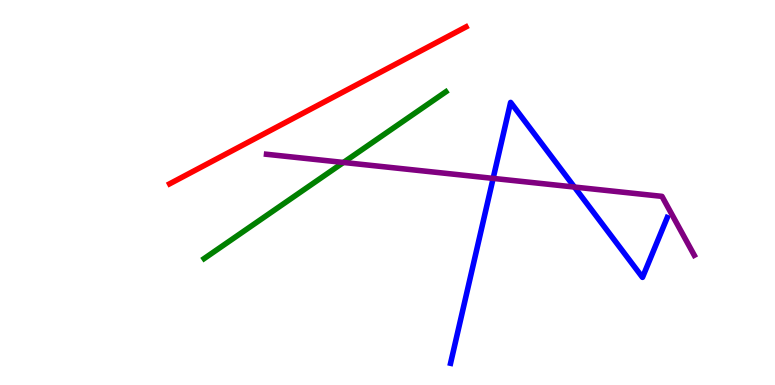[{'lines': ['blue', 'red'], 'intersections': []}, {'lines': ['green', 'red'], 'intersections': []}, {'lines': ['purple', 'red'], 'intersections': []}, {'lines': ['blue', 'green'], 'intersections': []}, {'lines': ['blue', 'purple'], 'intersections': [{'x': 6.36, 'y': 5.37}, {'x': 7.41, 'y': 5.14}]}, {'lines': ['green', 'purple'], 'intersections': [{'x': 4.43, 'y': 5.78}]}]